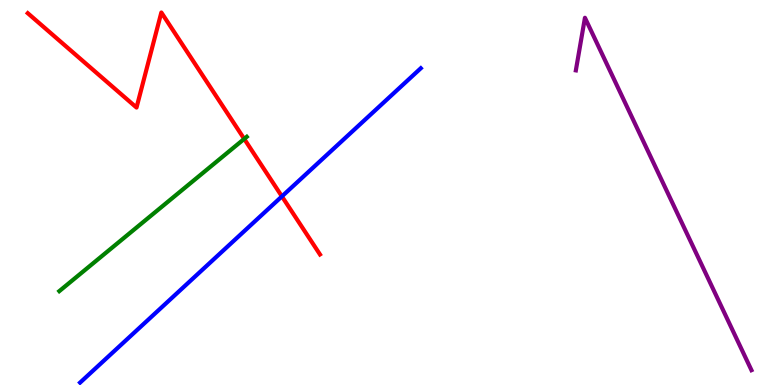[{'lines': ['blue', 'red'], 'intersections': [{'x': 3.64, 'y': 4.9}]}, {'lines': ['green', 'red'], 'intersections': [{'x': 3.15, 'y': 6.39}]}, {'lines': ['purple', 'red'], 'intersections': []}, {'lines': ['blue', 'green'], 'intersections': []}, {'lines': ['blue', 'purple'], 'intersections': []}, {'lines': ['green', 'purple'], 'intersections': []}]